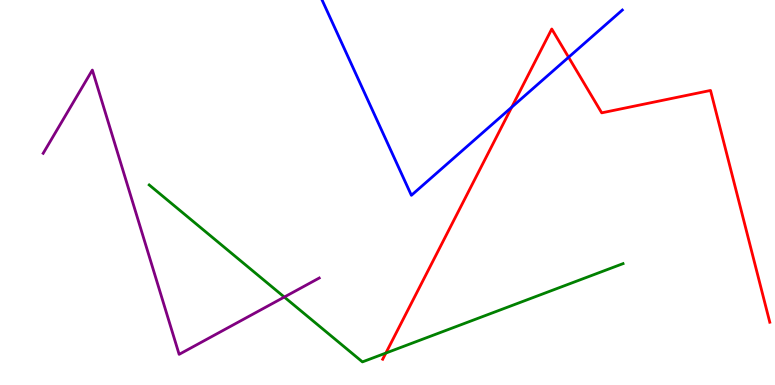[{'lines': ['blue', 'red'], 'intersections': [{'x': 6.6, 'y': 7.22}, {'x': 7.34, 'y': 8.51}]}, {'lines': ['green', 'red'], 'intersections': [{'x': 4.98, 'y': 0.83}]}, {'lines': ['purple', 'red'], 'intersections': []}, {'lines': ['blue', 'green'], 'intersections': []}, {'lines': ['blue', 'purple'], 'intersections': []}, {'lines': ['green', 'purple'], 'intersections': [{'x': 3.67, 'y': 2.28}]}]